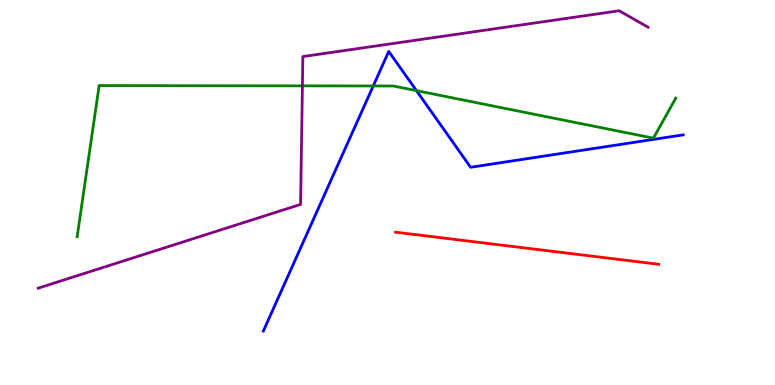[{'lines': ['blue', 'red'], 'intersections': []}, {'lines': ['green', 'red'], 'intersections': []}, {'lines': ['purple', 'red'], 'intersections': []}, {'lines': ['blue', 'green'], 'intersections': [{'x': 4.82, 'y': 7.77}, {'x': 5.37, 'y': 7.65}]}, {'lines': ['blue', 'purple'], 'intersections': []}, {'lines': ['green', 'purple'], 'intersections': [{'x': 3.9, 'y': 7.77}]}]